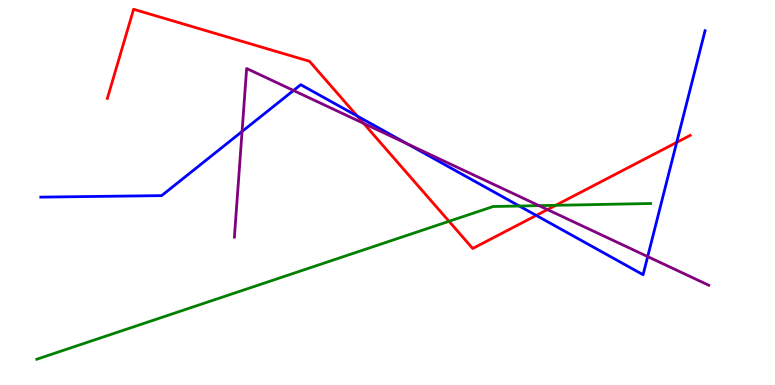[{'lines': ['blue', 'red'], 'intersections': [{'x': 4.61, 'y': 6.99}, {'x': 6.92, 'y': 4.4}, {'x': 8.73, 'y': 6.3}]}, {'lines': ['green', 'red'], 'intersections': [{'x': 5.79, 'y': 4.25}, {'x': 7.17, 'y': 4.67}]}, {'lines': ['purple', 'red'], 'intersections': [{'x': 4.69, 'y': 6.8}, {'x': 7.06, 'y': 4.56}]}, {'lines': ['blue', 'green'], 'intersections': [{'x': 6.7, 'y': 4.65}]}, {'lines': ['blue', 'purple'], 'intersections': [{'x': 3.12, 'y': 6.58}, {'x': 3.79, 'y': 7.65}, {'x': 5.26, 'y': 6.26}, {'x': 8.36, 'y': 3.34}]}, {'lines': ['green', 'purple'], 'intersections': [{'x': 6.96, 'y': 4.66}]}]